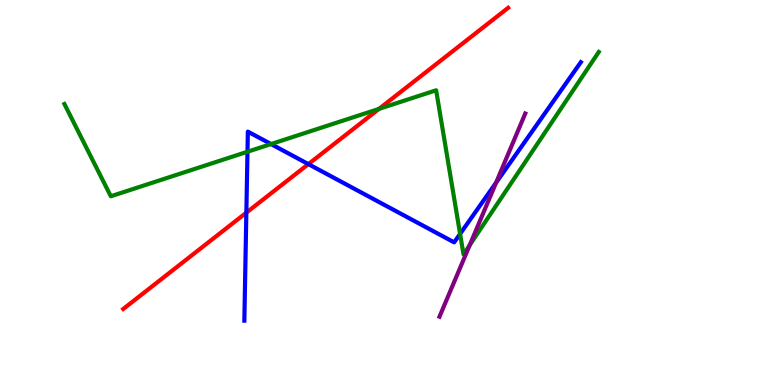[{'lines': ['blue', 'red'], 'intersections': [{'x': 3.18, 'y': 4.48}, {'x': 3.98, 'y': 5.74}]}, {'lines': ['green', 'red'], 'intersections': [{'x': 4.89, 'y': 7.17}]}, {'lines': ['purple', 'red'], 'intersections': []}, {'lines': ['blue', 'green'], 'intersections': [{'x': 3.19, 'y': 6.06}, {'x': 3.5, 'y': 6.26}, {'x': 5.94, 'y': 3.93}]}, {'lines': ['blue', 'purple'], 'intersections': [{'x': 6.4, 'y': 5.25}]}, {'lines': ['green', 'purple'], 'intersections': [{'x': 6.06, 'y': 3.63}]}]